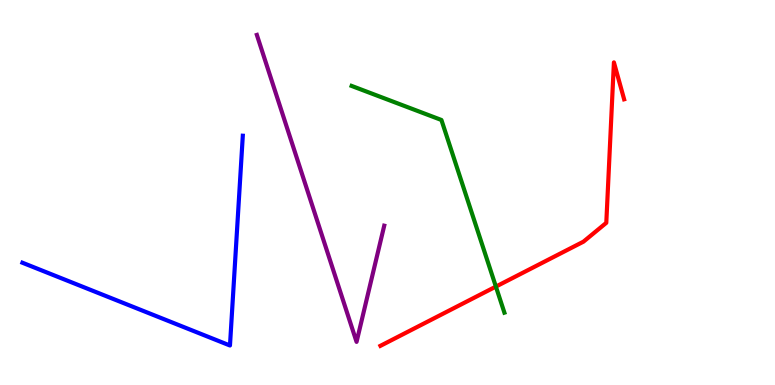[{'lines': ['blue', 'red'], 'intersections': []}, {'lines': ['green', 'red'], 'intersections': [{'x': 6.4, 'y': 2.56}]}, {'lines': ['purple', 'red'], 'intersections': []}, {'lines': ['blue', 'green'], 'intersections': []}, {'lines': ['blue', 'purple'], 'intersections': []}, {'lines': ['green', 'purple'], 'intersections': []}]